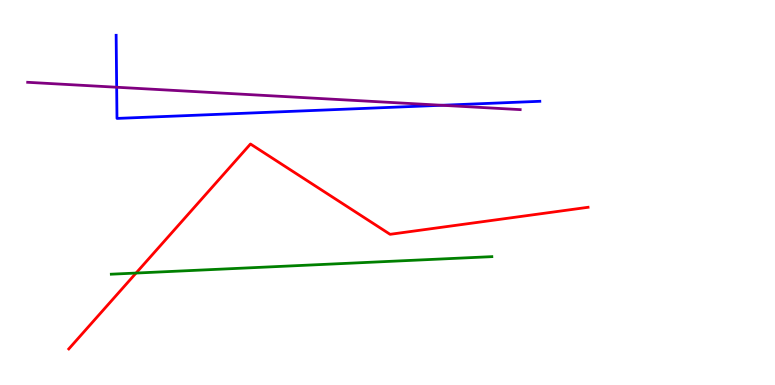[{'lines': ['blue', 'red'], 'intersections': []}, {'lines': ['green', 'red'], 'intersections': [{'x': 1.76, 'y': 2.91}]}, {'lines': ['purple', 'red'], 'intersections': []}, {'lines': ['blue', 'green'], 'intersections': []}, {'lines': ['blue', 'purple'], 'intersections': [{'x': 1.51, 'y': 7.73}, {'x': 5.7, 'y': 7.27}]}, {'lines': ['green', 'purple'], 'intersections': []}]